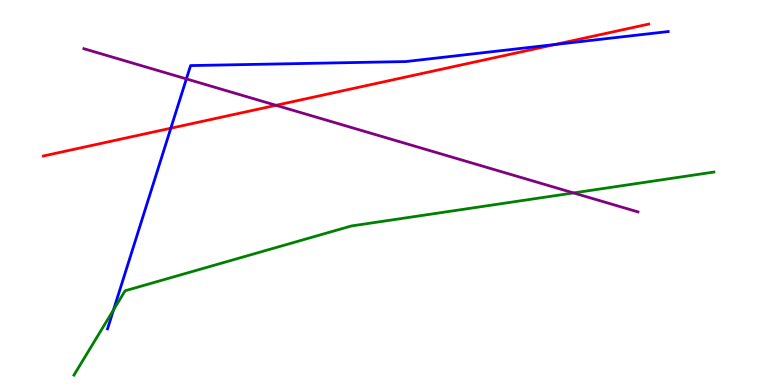[{'lines': ['blue', 'red'], 'intersections': [{'x': 2.2, 'y': 6.67}, {'x': 7.16, 'y': 8.84}]}, {'lines': ['green', 'red'], 'intersections': []}, {'lines': ['purple', 'red'], 'intersections': [{'x': 3.56, 'y': 7.26}]}, {'lines': ['blue', 'green'], 'intersections': [{'x': 1.46, 'y': 1.95}]}, {'lines': ['blue', 'purple'], 'intersections': [{'x': 2.4, 'y': 7.95}]}, {'lines': ['green', 'purple'], 'intersections': [{'x': 7.4, 'y': 4.99}]}]